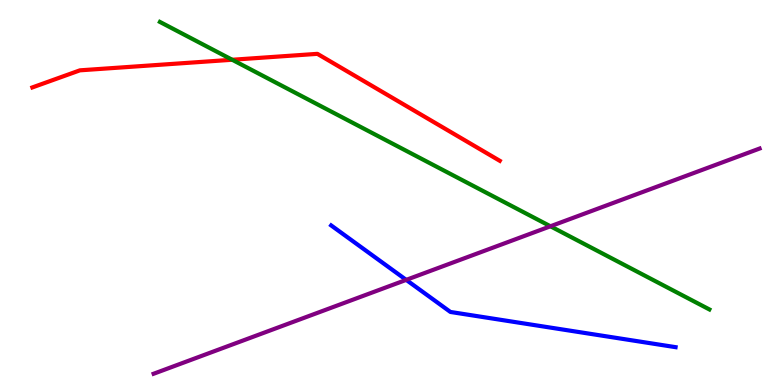[{'lines': ['blue', 'red'], 'intersections': []}, {'lines': ['green', 'red'], 'intersections': [{'x': 3.0, 'y': 8.45}]}, {'lines': ['purple', 'red'], 'intersections': []}, {'lines': ['blue', 'green'], 'intersections': []}, {'lines': ['blue', 'purple'], 'intersections': [{'x': 5.24, 'y': 2.73}]}, {'lines': ['green', 'purple'], 'intersections': [{'x': 7.1, 'y': 4.12}]}]